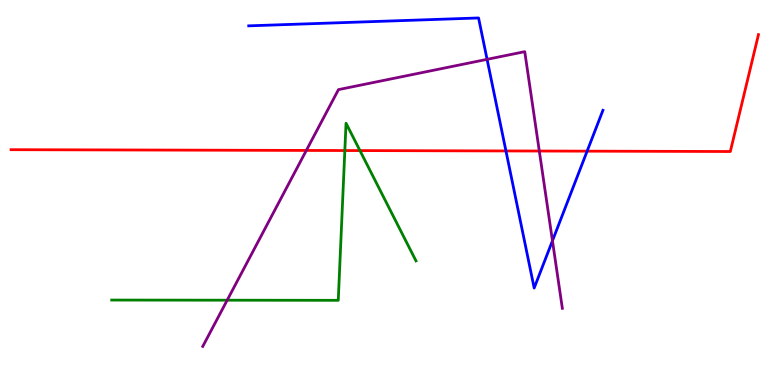[{'lines': ['blue', 'red'], 'intersections': [{'x': 6.53, 'y': 6.08}, {'x': 7.58, 'y': 6.07}]}, {'lines': ['green', 'red'], 'intersections': [{'x': 4.45, 'y': 6.09}, {'x': 4.64, 'y': 6.09}]}, {'lines': ['purple', 'red'], 'intersections': [{'x': 3.95, 'y': 6.09}, {'x': 6.96, 'y': 6.08}]}, {'lines': ['blue', 'green'], 'intersections': []}, {'lines': ['blue', 'purple'], 'intersections': [{'x': 6.28, 'y': 8.46}, {'x': 7.13, 'y': 3.75}]}, {'lines': ['green', 'purple'], 'intersections': [{'x': 2.93, 'y': 2.2}]}]